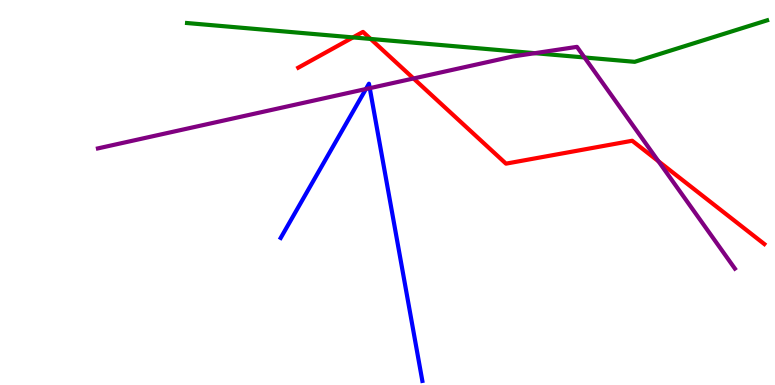[{'lines': ['blue', 'red'], 'intersections': []}, {'lines': ['green', 'red'], 'intersections': [{'x': 4.55, 'y': 9.03}, {'x': 4.78, 'y': 8.99}]}, {'lines': ['purple', 'red'], 'intersections': [{'x': 5.34, 'y': 7.96}, {'x': 8.5, 'y': 5.81}]}, {'lines': ['blue', 'green'], 'intersections': []}, {'lines': ['blue', 'purple'], 'intersections': [{'x': 4.72, 'y': 7.69}, {'x': 4.77, 'y': 7.71}]}, {'lines': ['green', 'purple'], 'intersections': [{'x': 6.9, 'y': 8.62}, {'x': 7.54, 'y': 8.51}]}]